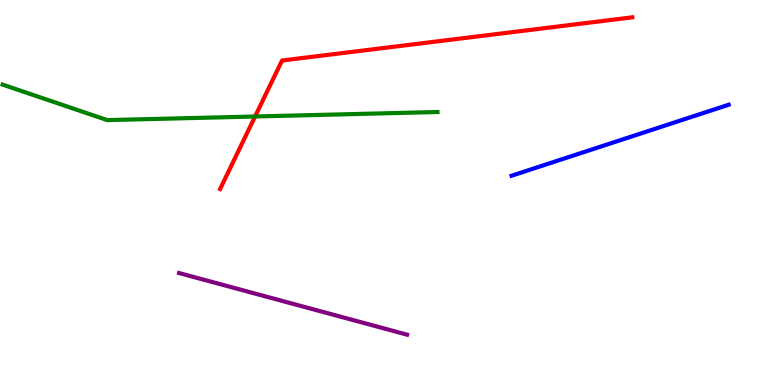[{'lines': ['blue', 'red'], 'intersections': []}, {'lines': ['green', 'red'], 'intersections': [{'x': 3.29, 'y': 6.97}]}, {'lines': ['purple', 'red'], 'intersections': []}, {'lines': ['blue', 'green'], 'intersections': []}, {'lines': ['blue', 'purple'], 'intersections': []}, {'lines': ['green', 'purple'], 'intersections': []}]